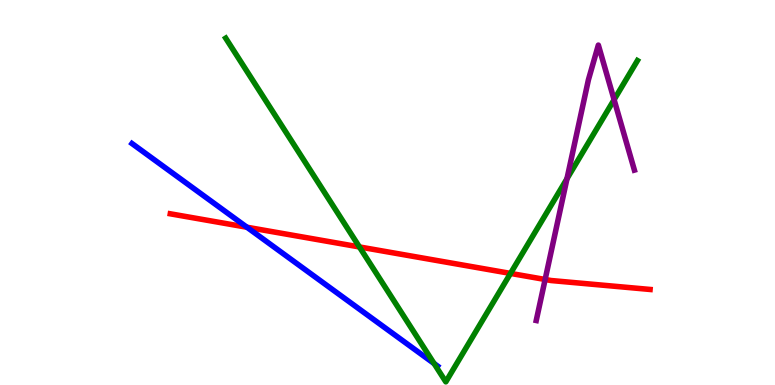[{'lines': ['blue', 'red'], 'intersections': [{'x': 3.19, 'y': 4.1}]}, {'lines': ['green', 'red'], 'intersections': [{'x': 4.64, 'y': 3.59}, {'x': 6.59, 'y': 2.9}]}, {'lines': ['purple', 'red'], 'intersections': [{'x': 7.03, 'y': 2.74}]}, {'lines': ['blue', 'green'], 'intersections': [{'x': 5.6, 'y': 0.557}]}, {'lines': ['blue', 'purple'], 'intersections': []}, {'lines': ['green', 'purple'], 'intersections': [{'x': 7.32, 'y': 5.36}, {'x': 7.92, 'y': 7.41}]}]